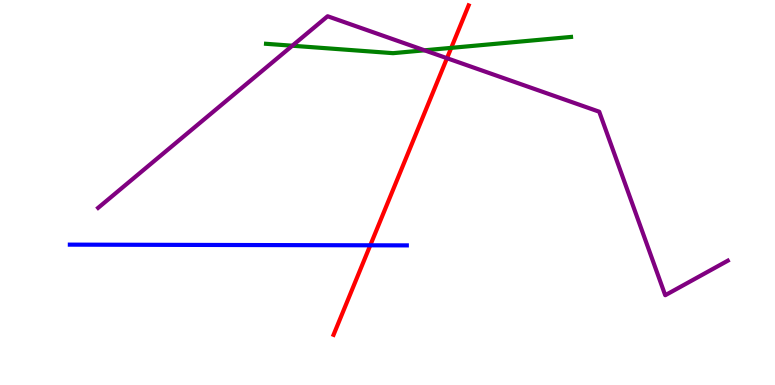[{'lines': ['blue', 'red'], 'intersections': [{'x': 4.78, 'y': 3.63}]}, {'lines': ['green', 'red'], 'intersections': [{'x': 5.82, 'y': 8.76}]}, {'lines': ['purple', 'red'], 'intersections': [{'x': 5.77, 'y': 8.49}]}, {'lines': ['blue', 'green'], 'intersections': []}, {'lines': ['blue', 'purple'], 'intersections': []}, {'lines': ['green', 'purple'], 'intersections': [{'x': 3.77, 'y': 8.81}, {'x': 5.48, 'y': 8.69}]}]